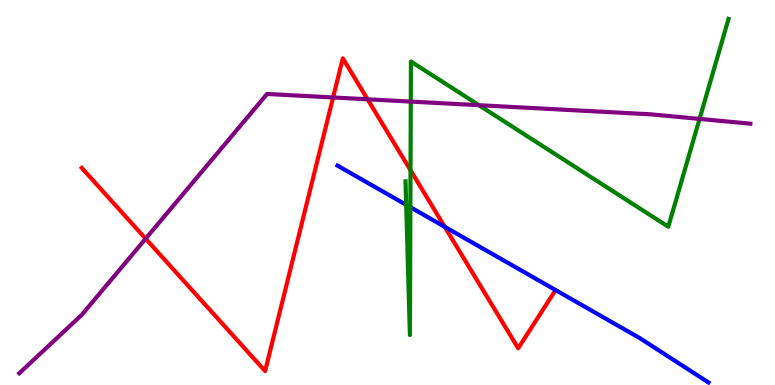[{'lines': ['blue', 'red'], 'intersections': [{'x': 5.74, 'y': 4.11}]}, {'lines': ['green', 'red'], 'intersections': [{'x': 5.3, 'y': 5.58}]}, {'lines': ['purple', 'red'], 'intersections': [{'x': 1.88, 'y': 3.8}, {'x': 4.3, 'y': 7.47}, {'x': 4.74, 'y': 7.42}]}, {'lines': ['blue', 'green'], 'intersections': [{'x': 5.24, 'y': 4.68}, {'x': 5.3, 'y': 4.62}]}, {'lines': ['blue', 'purple'], 'intersections': []}, {'lines': ['green', 'purple'], 'intersections': [{'x': 5.3, 'y': 7.36}, {'x': 6.18, 'y': 7.27}, {'x': 9.03, 'y': 6.91}]}]